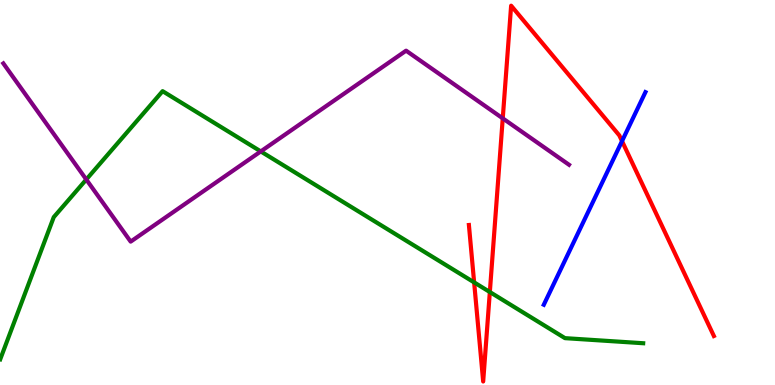[{'lines': ['blue', 'red'], 'intersections': [{'x': 8.03, 'y': 6.33}]}, {'lines': ['green', 'red'], 'intersections': [{'x': 6.12, 'y': 2.67}, {'x': 6.32, 'y': 2.41}]}, {'lines': ['purple', 'red'], 'intersections': [{'x': 6.49, 'y': 6.93}]}, {'lines': ['blue', 'green'], 'intersections': []}, {'lines': ['blue', 'purple'], 'intersections': []}, {'lines': ['green', 'purple'], 'intersections': [{'x': 1.11, 'y': 5.34}, {'x': 3.36, 'y': 6.07}]}]